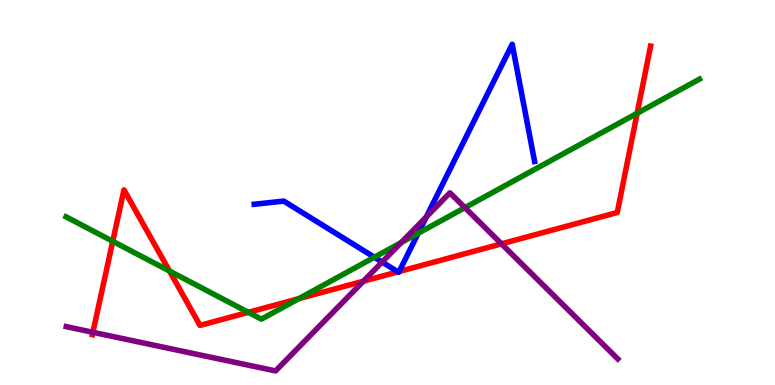[{'lines': ['blue', 'red'], 'intersections': [{'x': 5.13, 'y': 2.94}, {'x': 5.15, 'y': 2.95}]}, {'lines': ['green', 'red'], 'intersections': [{'x': 1.45, 'y': 3.73}, {'x': 2.19, 'y': 2.96}, {'x': 3.2, 'y': 1.89}, {'x': 3.85, 'y': 2.24}, {'x': 8.22, 'y': 7.06}]}, {'lines': ['purple', 'red'], 'intersections': [{'x': 1.2, 'y': 1.37}, {'x': 4.69, 'y': 2.7}, {'x': 6.47, 'y': 3.67}]}, {'lines': ['blue', 'green'], 'intersections': [{'x': 4.83, 'y': 3.32}, {'x': 5.4, 'y': 3.94}]}, {'lines': ['blue', 'purple'], 'intersections': [{'x': 4.93, 'y': 3.19}, {'x': 5.5, 'y': 4.37}]}, {'lines': ['green', 'purple'], 'intersections': [{'x': 5.18, 'y': 3.7}, {'x': 6.0, 'y': 4.61}]}]